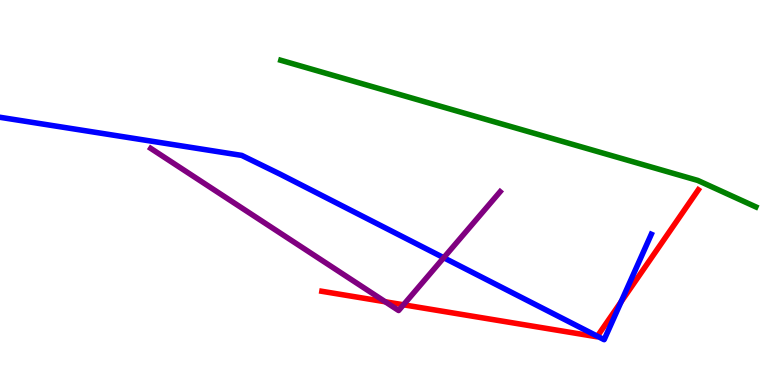[{'lines': ['blue', 'red'], 'intersections': [{'x': 7.71, 'y': 1.27}, {'x': 8.01, 'y': 2.16}]}, {'lines': ['green', 'red'], 'intersections': []}, {'lines': ['purple', 'red'], 'intersections': [{'x': 4.97, 'y': 2.16}, {'x': 5.21, 'y': 2.08}]}, {'lines': ['blue', 'green'], 'intersections': []}, {'lines': ['blue', 'purple'], 'intersections': [{'x': 5.73, 'y': 3.31}]}, {'lines': ['green', 'purple'], 'intersections': []}]